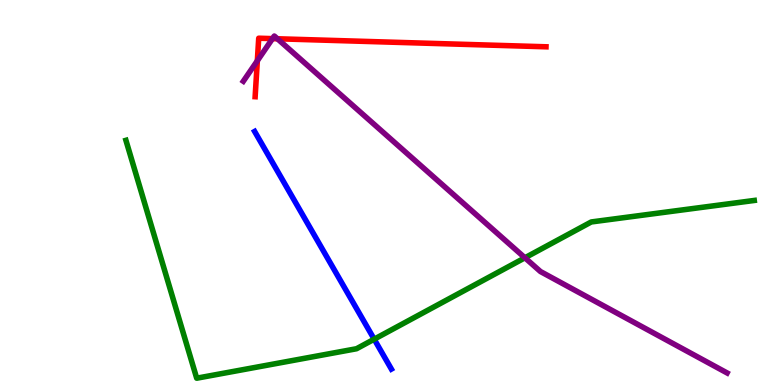[{'lines': ['blue', 'red'], 'intersections': []}, {'lines': ['green', 'red'], 'intersections': []}, {'lines': ['purple', 'red'], 'intersections': [{'x': 3.32, 'y': 8.42}, {'x': 3.52, 'y': 9.0}, {'x': 3.58, 'y': 8.99}]}, {'lines': ['blue', 'green'], 'intersections': [{'x': 4.83, 'y': 1.19}]}, {'lines': ['blue', 'purple'], 'intersections': []}, {'lines': ['green', 'purple'], 'intersections': [{'x': 6.77, 'y': 3.3}]}]